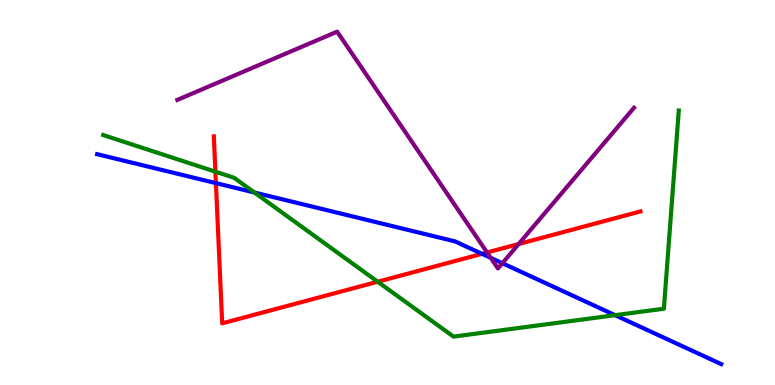[{'lines': ['blue', 'red'], 'intersections': [{'x': 2.79, 'y': 5.24}, {'x': 6.22, 'y': 3.41}]}, {'lines': ['green', 'red'], 'intersections': [{'x': 2.78, 'y': 5.54}, {'x': 4.87, 'y': 2.68}]}, {'lines': ['purple', 'red'], 'intersections': [{'x': 6.28, 'y': 3.44}, {'x': 6.69, 'y': 3.66}]}, {'lines': ['blue', 'green'], 'intersections': [{'x': 3.28, 'y': 5.0}, {'x': 7.94, 'y': 1.81}]}, {'lines': ['blue', 'purple'], 'intersections': [{'x': 6.33, 'y': 3.3}, {'x': 6.48, 'y': 3.16}]}, {'lines': ['green', 'purple'], 'intersections': []}]